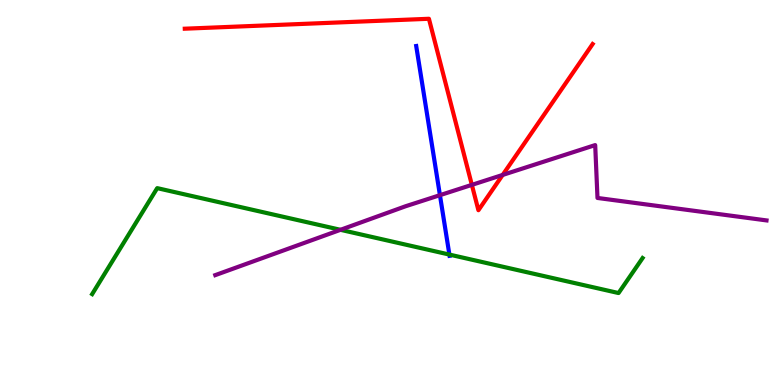[{'lines': ['blue', 'red'], 'intersections': []}, {'lines': ['green', 'red'], 'intersections': []}, {'lines': ['purple', 'red'], 'intersections': [{'x': 6.09, 'y': 5.2}, {'x': 6.49, 'y': 5.46}]}, {'lines': ['blue', 'green'], 'intersections': [{'x': 5.8, 'y': 3.39}]}, {'lines': ['blue', 'purple'], 'intersections': [{'x': 5.68, 'y': 4.93}]}, {'lines': ['green', 'purple'], 'intersections': [{'x': 4.39, 'y': 4.03}]}]